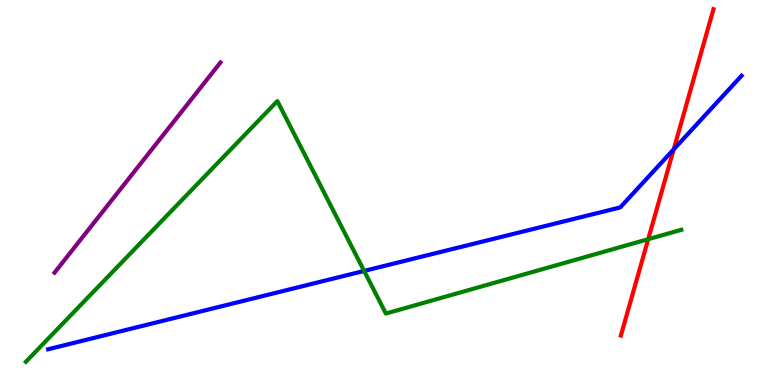[{'lines': ['blue', 'red'], 'intersections': [{'x': 8.69, 'y': 6.12}]}, {'lines': ['green', 'red'], 'intersections': [{'x': 8.36, 'y': 3.79}]}, {'lines': ['purple', 'red'], 'intersections': []}, {'lines': ['blue', 'green'], 'intersections': [{'x': 4.7, 'y': 2.96}]}, {'lines': ['blue', 'purple'], 'intersections': []}, {'lines': ['green', 'purple'], 'intersections': []}]